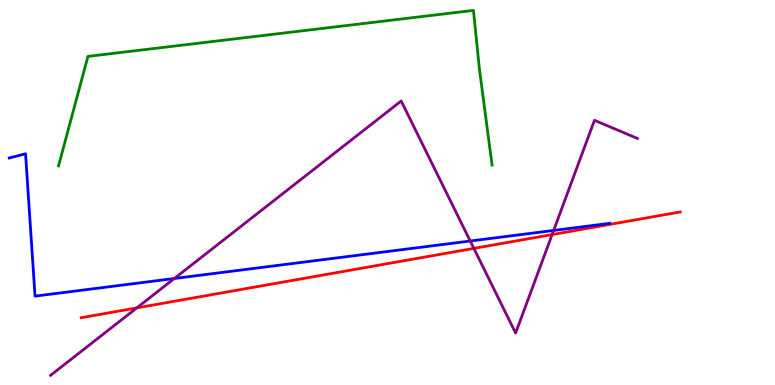[{'lines': ['blue', 'red'], 'intersections': []}, {'lines': ['green', 'red'], 'intersections': []}, {'lines': ['purple', 'red'], 'intersections': [{'x': 1.76, 'y': 2.0}, {'x': 6.11, 'y': 3.55}, {'x': 7.12, 'y': 3.91}]}, {'lines': ['blue', 'green'], 'intersections': []}, {'lines': ['blue', 'purple'], 'intersections': [{'x': 2.25, 'y': 2.77}, {'x': 6.07, 'y': 3.74}, {'x': 7.14, 'y': 4.01}]}, {'lines': ['green', 'purple'], 'intersections': []}]